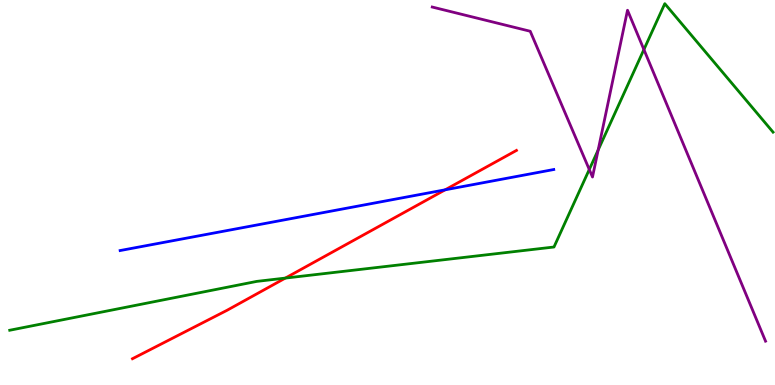[{'lines': ['blue', 'red'], 'intersections': [{'x': 5.74, 'y': 5.07}]}, {'lines': ['green', 'red'], 'intersections': [{'x': 3.68, 'y': 2.78}]}, {'lines': ['purple', 'red'], 'intersections': []}, {'lines': ['blue', 'green'], 'intersections': []}, {'lines': ['blue', 'purple'], 'intersections': []}, {'lines': ['green', 'purple'], 'intersections': [{'x': 7.6, 'y': 5.6}, {'x': 7.72, 'y': 6.1}, {'x': 8.31, 'y': 8.71}]}]